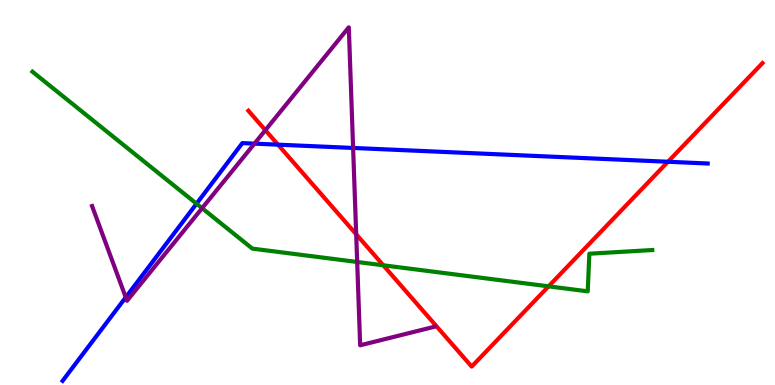[{'lines': ['blue', 'red'], 'intersections': [{'x': 3.59, 'y': 6.24}, {'x': 8.62, 'y': 5.8}]}, {'lines': ['green', 'red'], 'intersections': [{'x': 4.95, 'y': 3.11}, {'x': 7.08, 'y': 2.56}]}, {'lines': ['purple', 'red'], 'intersections': [{'x': 3.42, 'y': 6.62}, {'x': 4.6, 'y': 3.92}]}, {'lines': ['blue', 'green'], 'intersections': [{'x': 2.54, 'y': 4.71}]}, {'lines': ['blue', 'purple'], 'intersections': [{'x': 1.62, 'y': 2.28}, {'x': 3.28, 'y': 6.27}, {'x': 4.56, 'y': 6.16}]}, {'lines': ['green', 'purple'], 'intersections': [{'x': 2.61, 'y': 4.59}, {'x': 4.61, 'y': 3.2}]}]